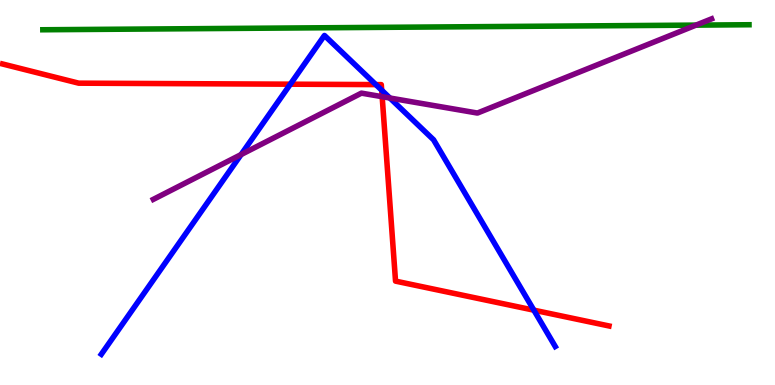[{'lines': ['blue', 'red'], 'intersections': [{'x': 3.75, 'y': 7.81}, {'x': 4.85, 'y': 7.8}, {'x': 4.93, 'y': 7.66}, {'x': 6.89, 'y': 1.94}]}, {'lines': ['green', 'red'], 'intersections': []}, {'lines': ['purple', 'red'], 'intersections': [{'x': 4.93, 'y': 7.49}]}, {'lines': ['blue', 'green'], 'intersections': []}, {'lines': ['blue', 'purple'], 'intersections': [{'x': 3.11, 'y': 5.99}, {'x': 5.03, 'y': 7.45}]}, {'lines': ['green', 'purple'], 'intersections': [{'x': 8.98, 'y': 9.35}]}]